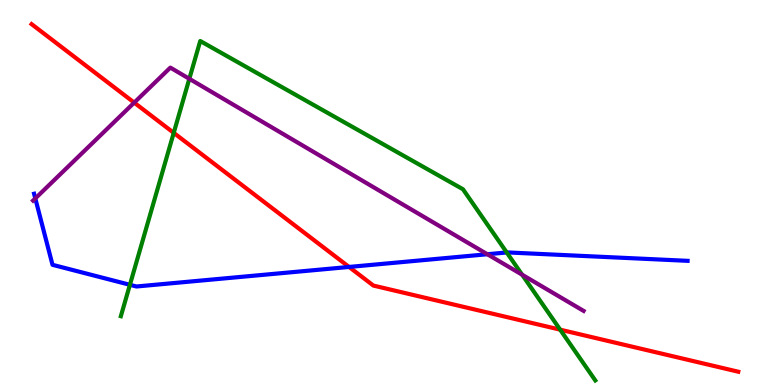[{'lines': ['blue', 'red'], 'intersections': [{'x': 4.5, 'y': 3.07}]}, {'lines': ['green', 'red'], 'intersections': [{'x': 2.24, 'y': 6.55}, {'x': 7.23, 'y': 1.44}]}, {'lines': ['purple', 'red'], 'intersections': [{'x': 1.73, 'y': 7.33}]}, {'lines': ['blue', 'green'], 'intersections': [{'x': 1.68, 'y': 2.6}, {'x': 6.54, 'y': 3.44}]}, {'lines': ['blue', 'purple'], 'intersections': [{'x': 0.455, 'y': 4.85}, {'x': 6.29, 'y': 3.4}]}, {'lines': ['green', 'purple'], 'intersections': [{'x': 2.44, 'y': 7.95}, {'x': 6.74, 'y': 2.86}]}]